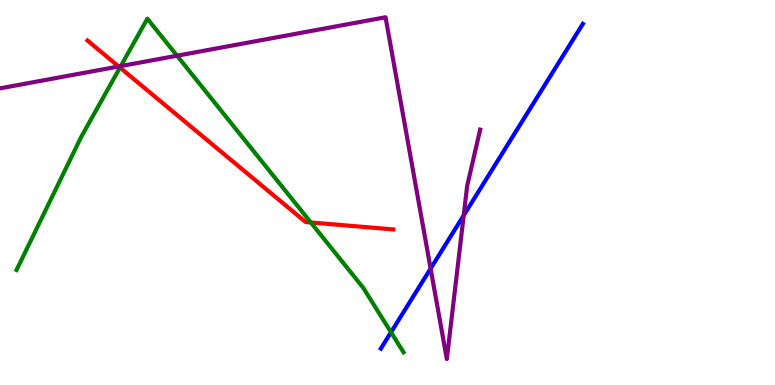[{'lines': ['blue', 'red'], 'intersections': []}, {'lines': ['green', 'red'], 'intersections': [{'x': 1.55, 'y': 8.24}, {'x': 4.01, 'y': 4.22}]}, {'lines': ['purple', 'red'], 'intersections': [{'x': 1.53, 'y': 8.27}]}, {'lines': ['blue', 'green'], 'intersections': [{'x': 5.05, 'y': 1.37}]}, {'lines': ['blue', 'purple'], 'intersections': [{'x': 5.56, 'y': 3.02}, {'x': 5.98, 'y': 4.41}]}, {'lines': ['green', 'purple'], 'intersections': [{'x': 1.56, 'y': 8.28}, {'x': 2.28, 'y': 8.55}]}]